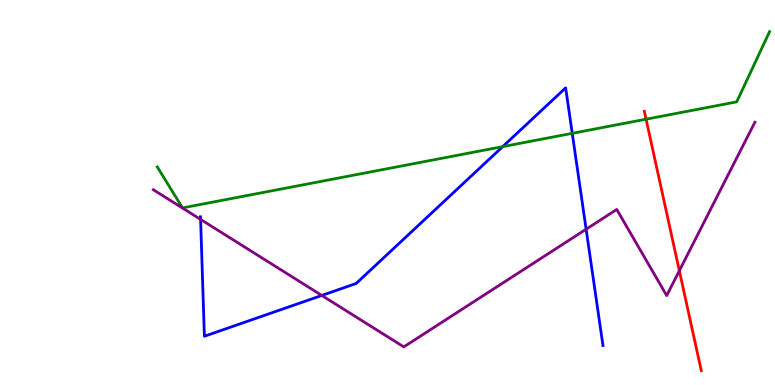[{'lines': ['blue', 'red'], 'intersections': []}, {'lines': ['green', 'red'], 'intersections': [{'x': 8.34, 'y': 6.9}]}, {'lines': ['purple', 'red'], 'intersections': [{'x': 8.77, 'y': 2.97}]}, {'lines': ['blue', 'green'], 'intersections': [{'x': 6.49, 'y': 6.19}, {'x': 7.38, 'y': 6.54}]}, {'lines': ['blue', 'purple'], 'intersections': [{'x': 2.59, 'y': 4.3}, {'x': 4.15, 'y': 2.33}, {'x': 7.56, 'y': 4.05}]}, {'lines': ['green', 'purple'], 'intersections': []}]